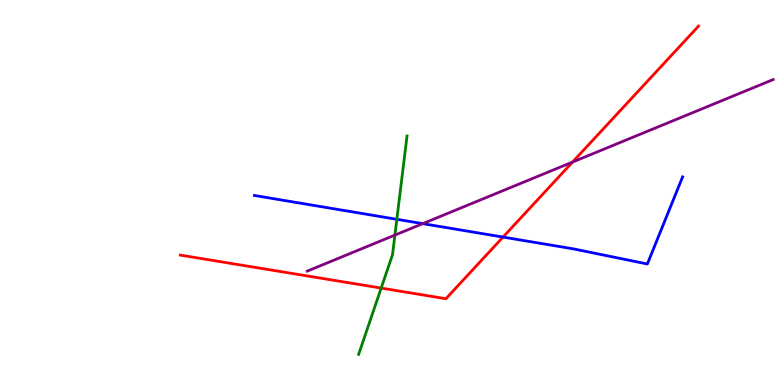[{'lines': ['blue', 'red'], 'intersections': [{'x': 6.49, 'y': 3.84}]}, {'lines': ['green', 'red'], 'intersections': [{'x': 4.92, 'y': 2.52}]}, {'lines': ['purple', 'red'], 'intersections': [{'x': 7.39, 'y': 5.79}]}, {'lines': ['blue', 'green'], 'intersections': [{'x': 5.12, 'y': 4.3}]}, {'lines': ['blue', 'purple'], 'intersections': [{'x': 5.45, 'y': 4.19}]}, {'lines': ['green', 'purple'], 'intersections': [{'x': 5.1, 'y': 3.89}]}]